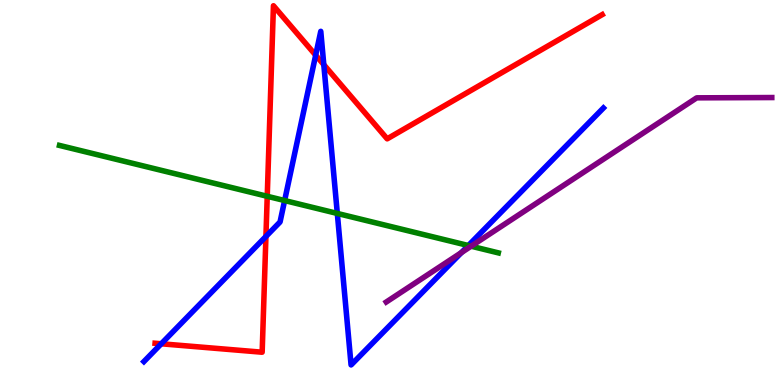[{'lines': ['blue', 'red'], 'intersections': [{'x': 2.08, 'y': 1.07}, {'x': 3.43, 'y': 3.86}, {'x': 4.07, 'y': 8.57}, {'x': 4.18, 'y': 8.32}]}, {'lines': ['green', 'red'], 'intersections': [{'x': 3.45, 'y': 4.9}]}, {'lines': ['purple', 'red'], 'intersections': []}, {'lines': ['blue', 'green'], 'intersections': [{'x': 3.67, 'y': 4.79}, {'x': 4.35, 'y': 4.46}, {'x': 6.04, 'y': 3.62}]}, {'lines': ['blue', 'purple'], 'intersections': [{'x': 5.95, 'y': 3.44}]}, {'lines': ['green', 'purple'], 'intersections': [{'x': 6.08, 'y': 3.61}]}]